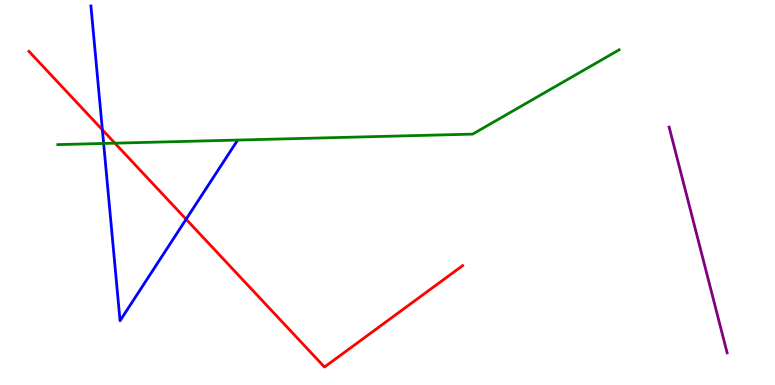[{'lines': ['blue', 'red'], 'intersections': [{'x': 1.32, 'y': 6.63}, {'x': 2.4, 'y': 4.31}]}, {'lines': ['green', 'red'], 'intersections': [{'x': 1.48, 'y': 6.28}]}, {'lines': ['purple', 'red'], 'intersections': []}, {'lines': ['blue', 'green'], 'intersections': [{'x': 1.34, 'y': 6.27}]}, {'lines': ['blue', 'purple'], 'intersections': []}, {'lines': ['green', 'purple'], 'intersections': []}]